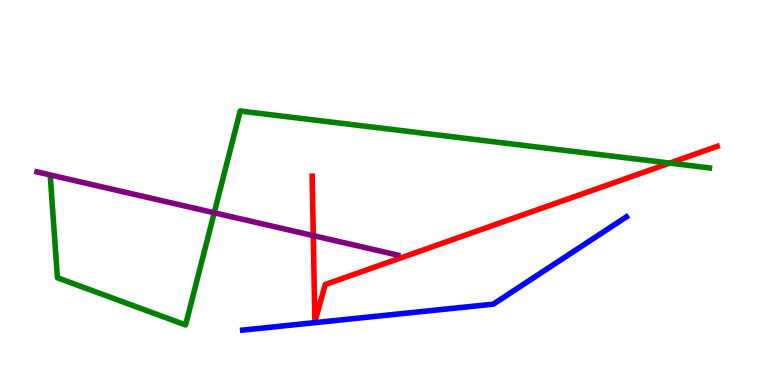[{'lines': ['blue', 'red'], 'intersections': []}, {'lines': ['green', 'red'], 'intersections': [{'x': 8.64, 'y': 5.76}]}, {'lines': ['purple', 'red'], 'intersections': [{'x': 4.04, 'y': 3.88}]}, {'lines': ['blue', 'green'], 'intersections': []}, {'lines': ['blue', 'purple'], 'intersections': []}, {'lines': ['green', 'purple'], 'intersections': [{'x': 2.76, 'y': 4.47}]}]